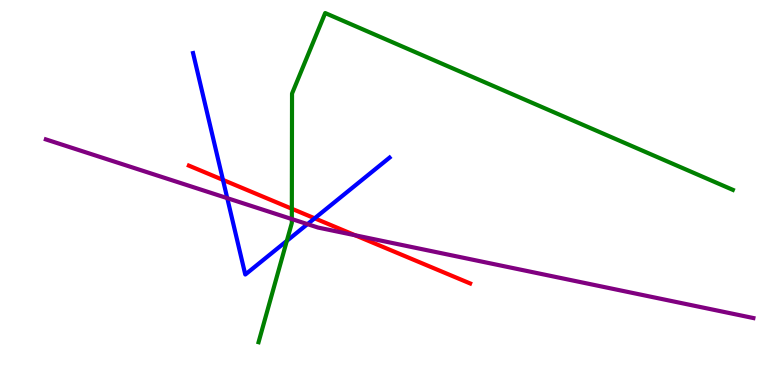[{'lines': ['blue', 'red'], 'intersections': [{'x': 2.88, 'y': 5.33}, {'x': 4.06, 'y': 4.33}]}, {'lines': ['green', 'red'], 'intersections': [{'x': 3.77, 'y': 4.58}]}, {'lines': ['purple', 'red'], 'intersections': [{'x': 4.58, 'y': 3.89}]}, {'lines': ['blue', 'green'], 'intersections': [{'x': 3.7, 'y': 3.74}]}, {'lines': ['blue', 'purple'], 'intersections': [{'x': 2.93, 'y': 4.85}, {'x': 3.97, 'y': 4.18}]}, {'lines': ['green', 'purple'], 'intersections': [{'x': 3.77, 'y': 4.31}]}]